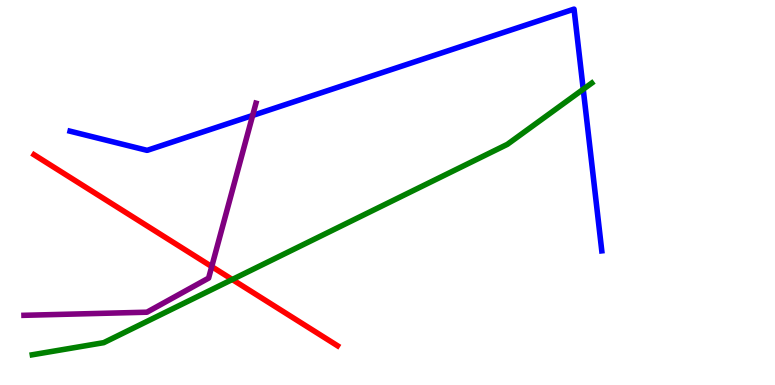[{'lines': ['blue', 'red'], 'intersections': []}, {'lines': ['green', 'red'], 'intersections': [{'x': 3.0, 'y': 2.74}]}, {'lines': ['purple', 'red'], 'intersections': [{'x': 2.73, 'y': 3.08}]}, {'lines': ['blue', 'green'], 'intersections': [{'x': 7.53, 'y': 7.68}]}, {'lines': ['blue', 'purple'], 'intersections': [{'x': 3.26, 'y': 7.0}]}, {'lines': ['green', 'purple'], 'intersections': []}]